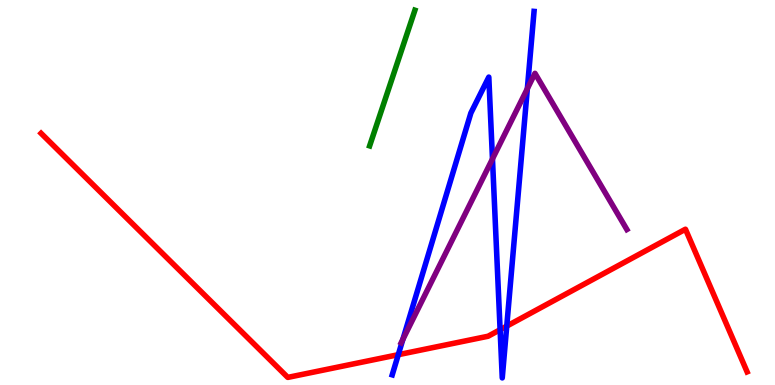[{'lines': ['blue', 'red'], 'intersections': [{'x': 5.14, 'y': 0.787}, {'x': 6.45, 'y': 1.44}, {'x': 6.54, 'y': 1.53}]}, {'lines': ['green', 'red'], 'intersections': []}, {'lines': ['purple', 'red'], 'intersections': []}, {'lines': ['blue', 'green'], 'intersections': []}, {'lines': ['blue', 'purple'], 'intersections': [{'x': 5.2, 'y': 1.19}, {'x': 6.35, 'y': 5.87}, {'x': 6.8, 'y': 7.7}]}, {'lines': ['green', 'purple'], 'intersections': []}]